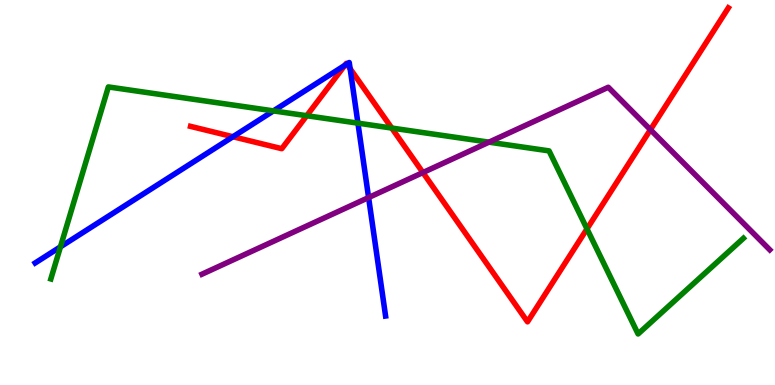[{'lines': ['blue', 'red'], 'intersections': [{'x': 3.01, 'y': 6.45}, {'x': 4.45, 'y': 8.3}, {'x': 4.48, 'y': 8.34}, {'x': 4.52, 'y': 8.22}]}, {'lines': ['green', 'red'], 'intersections': [{'x': 3.96, 'y': 6.99}, {'x': 5.05, 'y': 6.67}, {'x': 7.57, 'y': 4.06}]}, {'lines': ['purple', 'red'], 'intersections': [{'x': 5.46, 'y': 5.52}, {'x': 8.39, 'y': 6.63}]}, {'lines': ['blue', 'green'], 'intersections': [{'x': 0.78, 'y': 3.59}, {'x': 3.53, 'y': 7.12}, {'x': 4.62, 'y': 6.8}]}, {'lines': ['blue', 'purple'], 'intersections': [{'x': 4.76, 'y': 4.87}]}, {'lines': ['green', 'purple'], 'intersections': [{'x': 6.31, 'y': 6.31}]}]